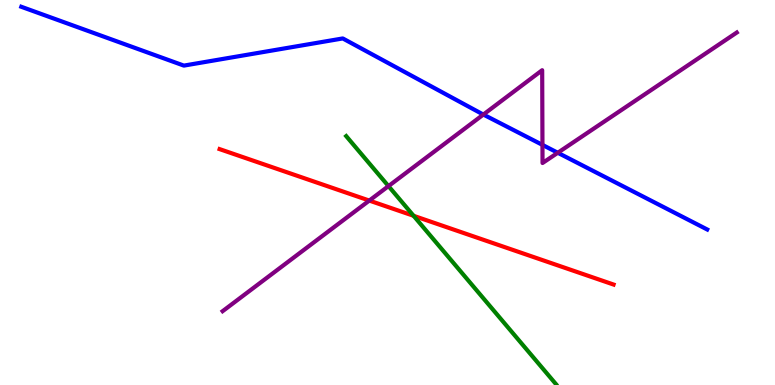[{'lines': ['blue', 'red'], 'intersections': []}, {'lines': ['green', 'red'], 'intersections': [{'x': 5.34, 'y': 4.39}]}, {'lines': ['purple', 'red'], 'intersections': [{'x': 4.77, 'y': 4.79}]}, {'lines': ['blue', 'green'], 'intersections': []}, {'lines': ['blue', 'purple'], 'intersections': [{'x': 6.24, 'y': 7.02}, {'x': 7.0, 'y': 6.24}, {'x': 7.2, 'y': 6.03}]}, {'lines': ['green', 'purple'], 'intersections': [{'x': 5.01, 'y': 5.17}]}]